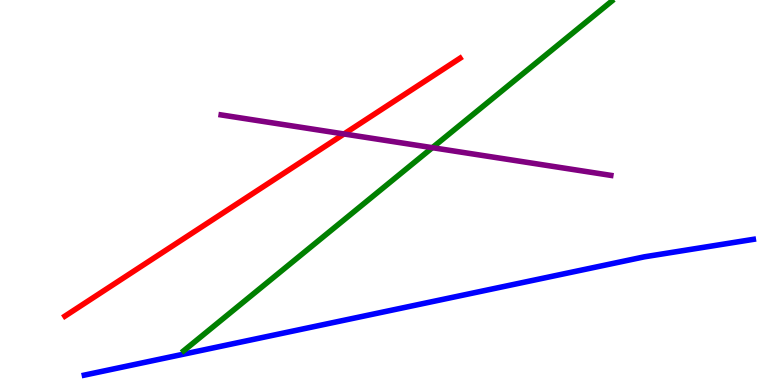[{'lines': ['blue', 'red'], 'intersections': []}, {'lines': ['green', 'red'], 'intersections': []}, {'lines': ['purple', 'red'], 'intersections': [{'x': 4.44, 'y': 6.52}]}, {'lines': ['blue', 'green'], 'intersections': []}, {'lines': ['blue', 'purple'], 'intersections': []}, {'lines': ['green', 'purple'], 'intersections': [{'x': 5.58, 'y': 6.16}]}]